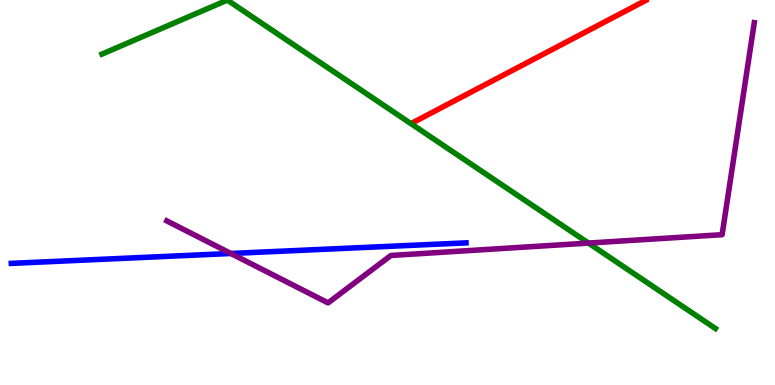[{'lines': ['blue', 'red'], 'intersections': []}, {'lines': ['green', 'red'], 'intersections': []}, {'lines': ['purple', 'red'], 'intersections': []}, {'lines': ['blue', 'green'], 'intersections': []}, {'lines': ['blue', 'purple'], 'intersections': [{'x': 2.98, 'y': 3.42}]}, {'lines': ['green', 'purple'], 'intersections': [{'x': 7.59, 'y': 3.69}]}]